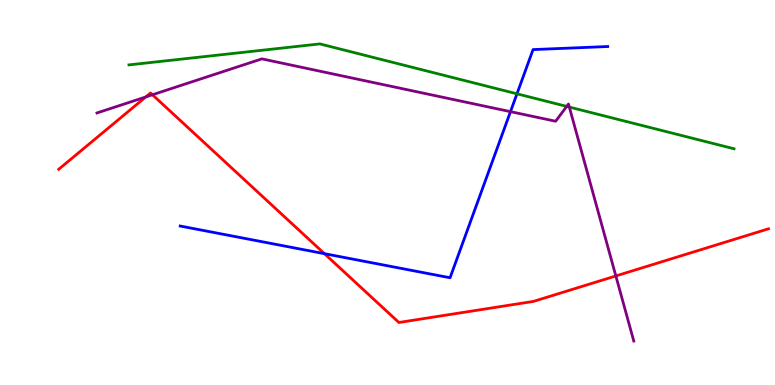[{'lines': ['blue', 'red'], 'intersections': [{'x': 4.19, 'y': 3.41}]}, {'lines': ['green', 'red'], 'intersections': []}, {'lines': ['purple', 'red'], 'intersections': [{'x': 1.88, 'y': 7.48}, {'x': 1.97, 'y': 7.54}, {'x': 7.95, 'y': 2.83}]}, {'lines': ['blue', 'green'], 'intersections': [{'x': 6.67, 'y': 7.56}]}, {'lines': ['blue', 'purple'], 'intersections': [{'x': 6.59, 'y': 7.1}]}, {'lines': ['green', 'purple'], 'intersections': [{'x': 7.31, 'y': 7.24}, {'x': 7.35, 'y': 7.22}]}]